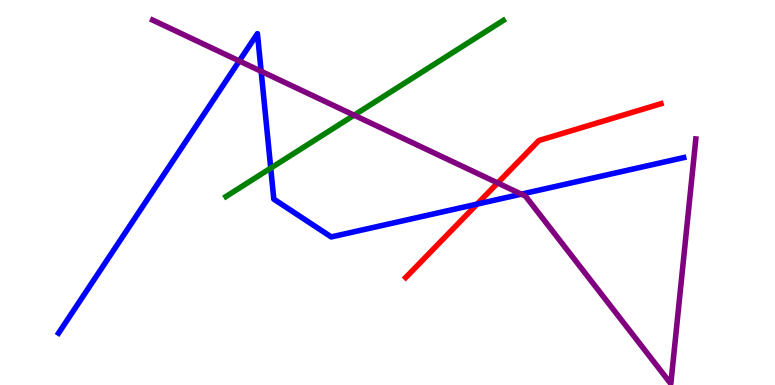[{'lines': ['blue', 'red'], 'intersections': [{'x': 6.16, 'y': 4.7}]}, {'lines': ['green', 'red'], 'intersections': []}, {'lines': ['purple', 'red'], 'intersections': [{'x': 6.42, 'y': 5.25}]}, {'lines': ['blue', 'green'], 'intersections': [{'x': 3.49, 'y': 5.63}]}, {'lines': ['blue', 'purple'], 'intersections': [{'x': 3.09, 'y': 8.42}, {'x': 3.37, 'y': 8.15}, {'x': 6.73, 'y': 4.96}]}, {'lines': ['green', 'purple'], 'intersections': [{'x': 4.57, 'y': 7.01}]}]